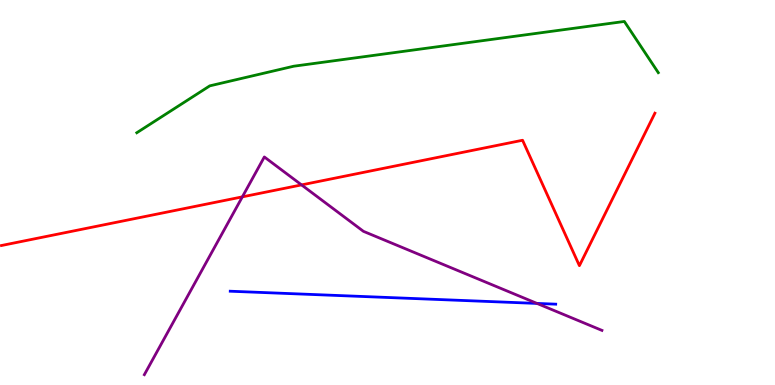[{'lines': ['blue', 'red'], 'intersections': []}, {'lines': ['green', 'red'], 'intersections': []}, {'lines': ['purple', 'red'], 'intersections': [{'x': 3.13, 'y': 4.89}, {'x': 3.89, 'y': 5.2}]}, {'lines': ['blue', 'green'], 'intersections': []}, {'lines': ['blue', 'purple'], 'intersections': [{'x': 6.93, 'y': 2.12}]}, {'lines': ['green', 'purple'], 'intersections': []}]